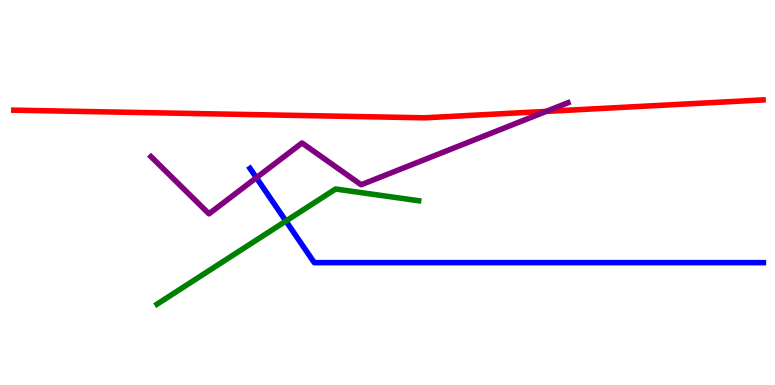[{'lines': ['blue', 'red'], 'intersections': []}, {'lines': ['green', 'red'], 'intersections': []}, {'lines': ['purple', 'red'], 'intersections': [{'x': 7.05, 'y': 7.11}]}, {'lines': ['blue', 'green'], 'intersections': [{'x': 3.69, 'y': 4.26}]}, {'lines': ['blue', 'purple'], 'intersections': [{'x': 3.31, 'y': 5.38}]}, {'lines': ['green', 'purple'], 'intersections': []}]